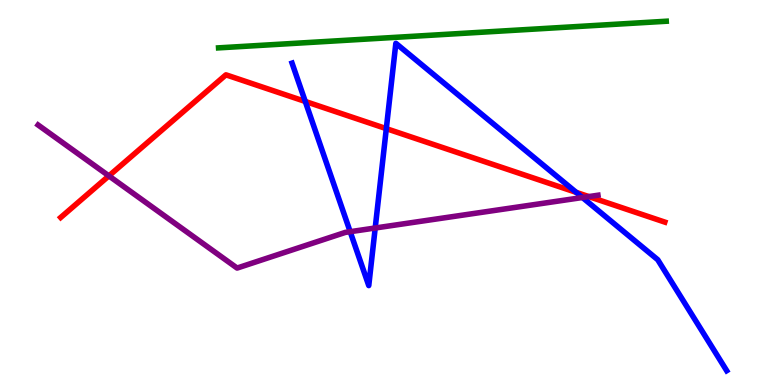[{'lines': ['blue', 'red'], 'intersections': [{'x': 3.94, 'y': 7.36}, {'x': 4.98, 'y': 6.66}, {'x': 7.44, 'y': 5.0}]}, {'lines': ['green', 'red'], 'intersections': []}, {'lines': ['purple', 'red'], 'intersections': [{'x': 1.4, 'y': 5.43}, {'x': 7.6, 'y': 4.89}]}, {'lines': ['blue', 'green'], 'intersections': []}, {'lines': ['blue', 'purple'], 'intersections': [{'x': 4.52, 'y': 3.98}, {'x': 4.84, 'y': 4.08}, {'x': 7.52, 'y': 4.87}]}, {'lines': ['green', 'purple'], 'intersections': []}]